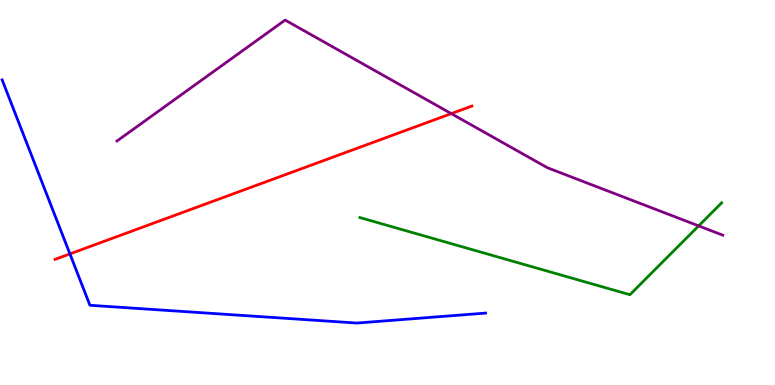[{'lines': ['blue', 'red'], 'intersections': [{'x': 0.902, 'y': 3.41}]}, {'lines': ['green', 'red'], 'intersections': []}, {'lines': ['purple', 'red'], 'intersections': [{'x': 5.82, 'y': 7.05}]}, {'lines': ['blue', 'green'], 'intersections': []}, {'lines': ['blue', 'purple'], 'intersections': []}, {'lines': ['green', 'purple'], 'intersections': [{'x': 9.01, 'y': 4.13}]}]